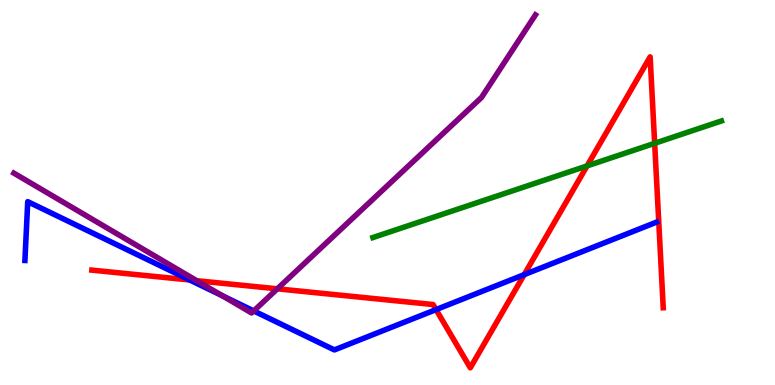[{'lines': ['blue', 'red'], 'intersections': [{'x': 2.45, 'y': 2.73}, {'x': 5.63, 'y': 1.96}, {'x': 6.76, 'y': 2.87}]}, {'lines': ['green', 'red'], 'intersections': [{'x': 7.58, 'y': 5.69}, {'x': 8.45, 'y': 6.28}]}, {'lines': ['purple', 'red'], 'intersections': [{'x': 2.54, 'y': 2.71}, {'x': 3.58, 'y': 2.5}]}, {'lines': ['blue', 'green'], 'intersections': []}, {'lines': ['blue', 'purple'], 'intersections': [{'x': 2.87, 'y': 2.32}, {'x': 3.27, 'y': 1.92}]}, {'lines': ['green', 'purple'], 'intersections': []}]